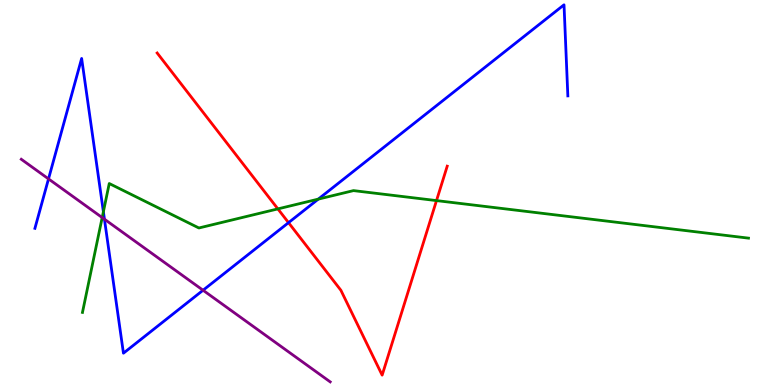[{'lines': ['blue', 'red'], 'intersections': [{'x': 3.72, 'y': 4.22}]}, {'lines': ['green', 'red'], 'intersections': [{'x': 3.59, 'y': 4.57}, {'x': 5.63, 'y': 4.79}]}, {'lines': ['purple', 'red'], 'intersections': []}, {'lines': ['blue', 'green'], 'intersections': [{'x': 1.33, 'y': 4.5}, {'x': 4.11, 'y': 4.83}]}, {'lines': ['blue', 'purple'], 'intersections': [{'x': 0.626, 'y': 5.35}, {'x': 1.35, 'y': 4.31}, {'x': 2.62, 'y': 2.46}]}, {'lines': ['green', 'purple'], 'intersections': [{'x': 1.32, 'y': 4.35}]}]